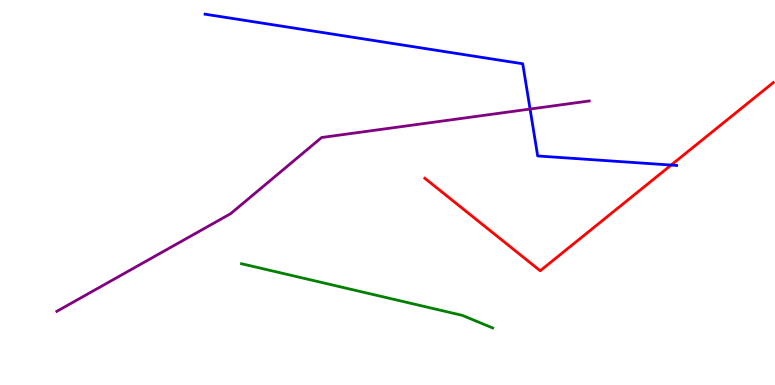[{'lines': ['blue', 'red'], 'intersections': [{'x': 8.66, 'y': 5.71}]}, {'lines': ['green', 'red'], 'intersections': []}, {'lines': ['purple', 'red'], 'intersections': []}, {'lines': ['blue', 'green'], 'intersections': []}, {'lines': ['blue', 'purple'], 'intersections': [{'x': 6.84, 'y': 7.17}]}, {'lines': ['green', 'purple'], 'intersections': []}]